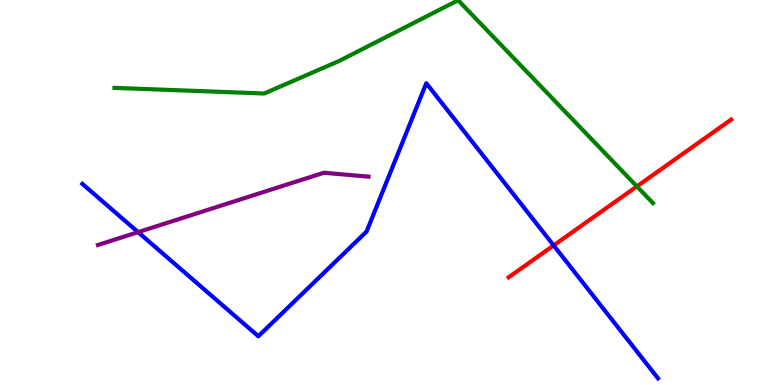[{'lines': ['blue', 'red'], 'intersections': [{'x': 7.14, 'y': 3.63}]}, {'lines': ['green', 'red'], 'intersections': [{'x': 8.22, 'y': 5.16}]}, {'lines': ['purple', 'red'], 'intersections': []}, {'lines': ['blue', 'green'], 'intersections': []}, {'lines': ['blue', 'purple'], 'intersections': [{'x': 1.78, 'y': 3.97}]}, {'lines': ['green', 'purple'], 'intersections': []}]